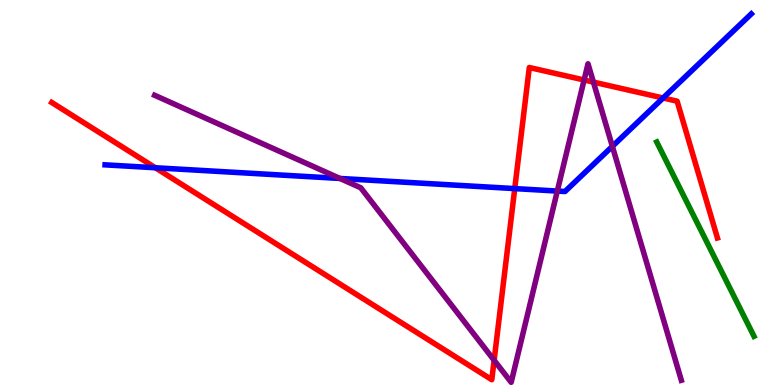[{'lines': ['blue', 'red'], 'intersections': [{'x': 2.0, 'y': 5.64}, {'x': 6.64, 'y': 5.1}, {'x': 8.56, 'y': 7.45}]}, {'lines': ['green', 'red'], 'intersections': []}, {'lines': ['purple', 'red'], 'intersections': [{'x': 6.38, 'y': 0.642}, {'x': 7.54, 'y': 7.92}, {'x': 7.66, 'y': 7.87}]}, {'lines': ['blue', 'green'], 'intersections': []}, {'lines': ['blue', 'purple'], 'intersections': [{'x': 4.39, 'y': 5.36}, {'x': 7.19, 'y': 5.04}, {'x': 7.9, 'y': 6.2}]}, {'lines': ['green', 'purple'], 'intersections': []}]